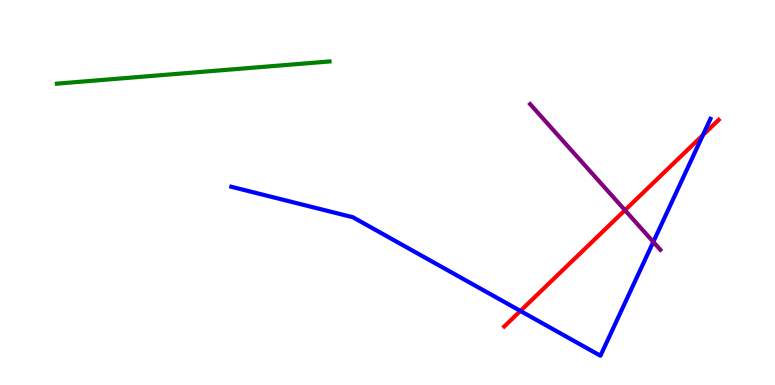[{'lines': ['blue', 'red'], 'intersections': [{'x': 6.71, 'y': 1.92}, {'x': 9.07, 'y': 6.49}]}, {'lines': ['green', 'red'], 'intersections': []}, {'lines': ['purple', 'red'], 'intersections': [{'x': 8.06, 'y': 4.54}]}, {'lines': ['blue', 'green'], 'intersections': []}, {'lines': ['blue', 'purple'], 'intersections': [{'x': 8.43, 'y': 3.72}]}, {'lines': ['green', 'purple'], 'intersections': []}]